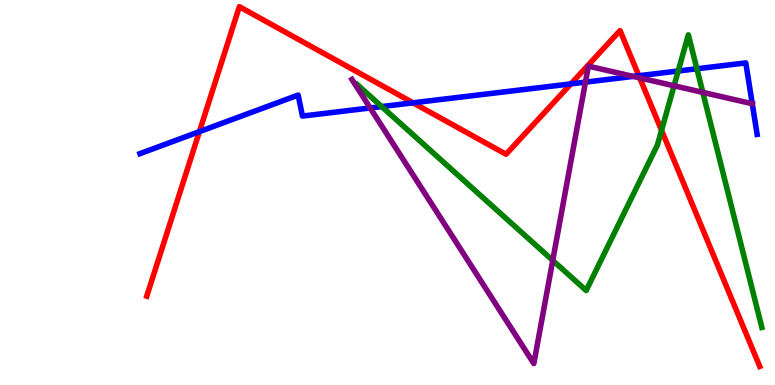[{'lines': ['blue', 'red'], 'intersections': [{'x': 2.57, 'y': 6.58}, {'x': 5.33, 'y': 7.33}, {'x': 7.37, 'y': 7.82}, {'x': 8.24, 'y': 8.03}]}, {'lines': ['green', 'red'], 'intersections': [{'x': 8.54, 'y': 6.61}]}, {'lines': ['purple', 'red'], 'intersections': [{'x': 8.25, 'y': 7.98}]}, {'lines': ['blue', 'green'], 'intersections': [{'x': 4.93, 'y': 7.23}, {'x': 8.75, 'y': 8.16}, {'x': 8.99, 'y': 8.21}]}, {'lines': ['blue', 'purple'], 'intersections': [{'x': 4.78, 'y': 7.2}, {'x': 7.55, 'y': 7.87}, {'x': 8.17, 'y': 8.02}, {'x': 9.71, 'y': 7.31}]}, {'lines': ['green', 'purple'], 'intersections': [{'x': 7.13, 'y': 3.24}, {'x': 8.7, 'y': 7.77}, {'x': 9.07, 'y': 7.6}]}]